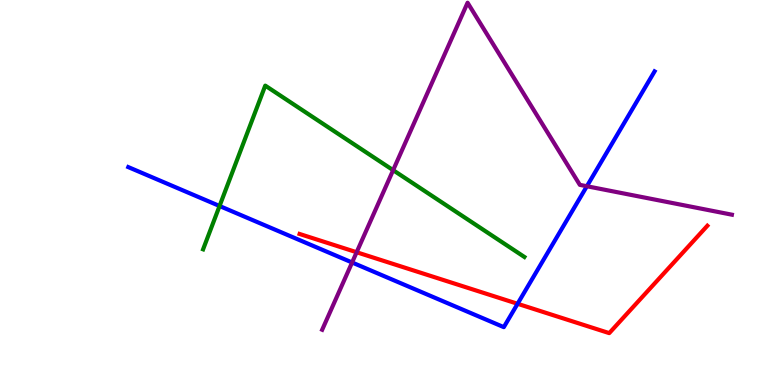[{'lines': ['blue', 'red'], 'intersections': [{'x': 6.68, 'y': 2.11}]}, {'lines': ['green', 'red'], 'intersections': []}, {'lines': ['purple', 'red'], 'intersections': [{'x': 4.6, 'y': 3.45}]}, {'lines': ['blue', 'green'], 'intersections': [{'x': 2.83, 'y': 4.65}]}, {'lines': ['blue', 'purple'], 'intersections': [{'x': 4.54, 'y': 3.18}, {'x': 7.57, 'y': 5.16}]}, {'lines': ['green', 'purple'], 'intersections': [{'x': 5.07, 'y': 5.58}]}]